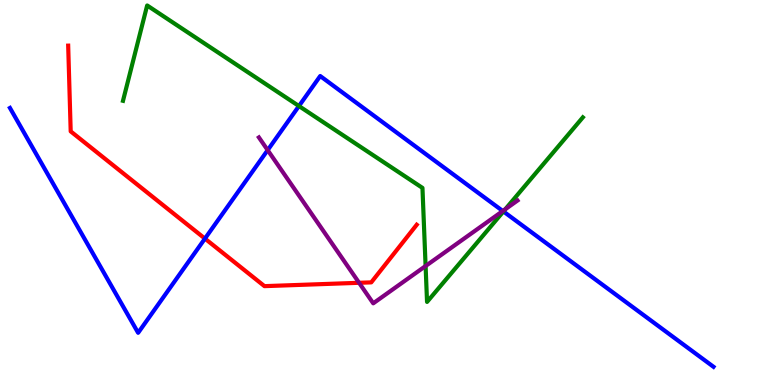[{'lines': ['blue', 'red'], 'intersections': [{'x': 2.64, 'y': 3.8}]}, {'lines': ['green', 'red'], 'intersections': []}, {'lines': ['purple', 'red'], 'intersections': [{'x': 4.63, 'y': 2.65}]}, {'lines': ['blue', 'green'], 'intersections': [{'x': 3.86, 'y': 7.25}, {'x': 6.5, 'y': 4.51}]}, {'lines': ['blue', 'purple'], 'intersections': [{'x': 3.45, 'y': 6.1}, {'x': 6.49, 'y': 4.52}]}, {'lines': ['green', 'purple'], 'intersections': [{'x': 5.49, 'y': 3.09}, {'x': 6.52, 'y': 4.57}]}]